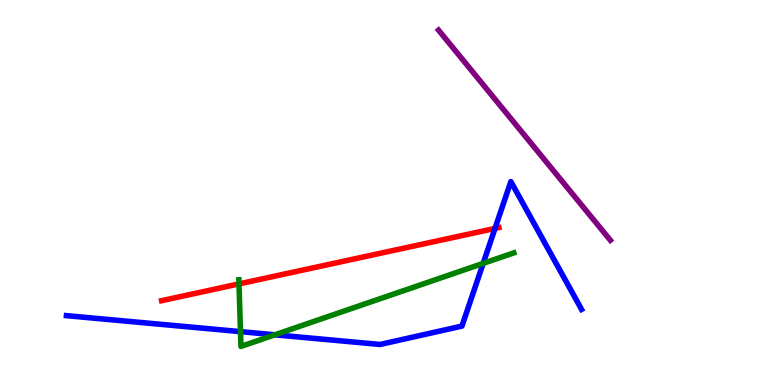[{'lines': ['blue', 'red'], 'intersections': [{'x': 6.39, 'y': 4.07}]}, {'lines': ['green', 'red'], 'intersections': [{'x': 3.08, 'y': 2.63}]}, {'lines': ['purple', 'red'], 'intersections': []}, {'lines': ['blue', 'green'], 'intersections': [{'x': 3.1, 'y': 1.39}, {'x': 3.55, 'y': 1.3}, {'x': 6.23, 'y': 3.16}]}, {'lines': ['blue', 'purple'], 'intersections': []}, {'lines': ['green', 'purple'], 'intersections': []}]